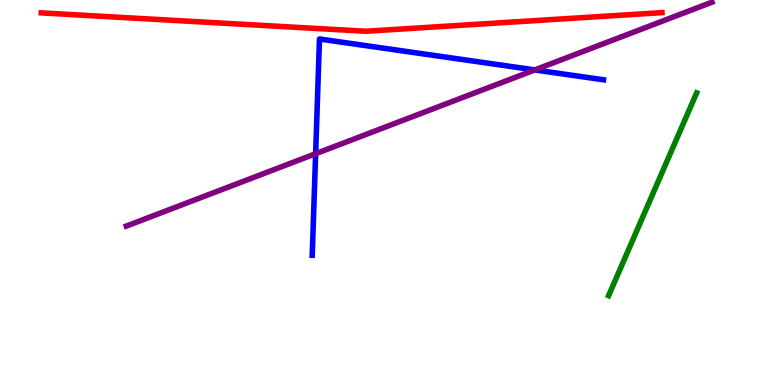[{'lines': ['blue', 'red'], 'intersections': []}, {'lines': ['green', 'red'], 'intersections': []}, {'lines': ['purple', 'red'], 'intersections': []}, {'lines': ['blue', 'green'], 'intersections': []}, {'lines': ['blue', 'purple'], 'intersections': [{'x': 4.07, 'y': 6.01}, {'x': 6.9, 'y': 8.18}]}, {'lines': ['green', 'purple'], 'intersections': []}]